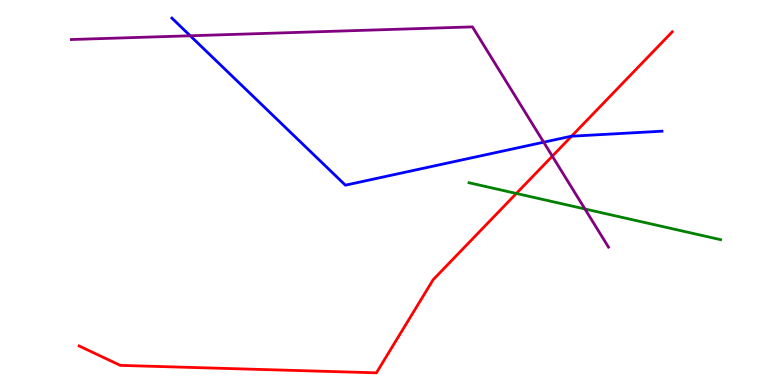[{'lines': ['blue', 'red'], 'intersections': [{'x': 7.38, 'y': 6.46}]}, {'lines': ['green', 'red'], 'intersections': [{'x': 6.66, 'y': 4.98}]}, {'lines': ['purple', 'red'], 'intersections': [{'x': 7.13, 'y': 5.94}]}, {'lines': ['blue', 'green'], 'intersections': []}, {'lines': ['blue', 'purple'], 'intersections': [{'x': 2.45, 'y': 9.07}, {'x': 7.02, 'y': 6.31}]}, {'lines': ['green', 'purple'], 'intersections': [{'x': 7.55, 'y': 4.57}]}]